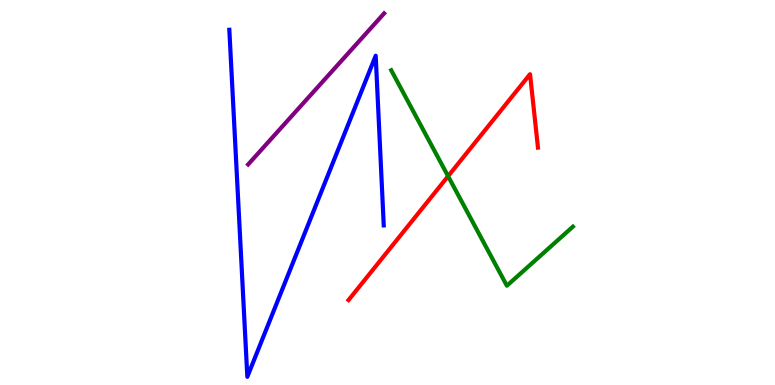[{'lines': ['blue', 'red'], 'intersections': []}, {'lines': ['green', 'red'], 'intersections': [{'x': 5.78, 'y': 5.42}]}, {'lines': ['purple', 'red'], 'intersections': []}, {'lines': ['blue', 'green'], 'intersections': []}, {'lines': ['blue', 'purple'], 'intersections': []}, {'lines': ['green', 'purple'], 'intersections': []}]